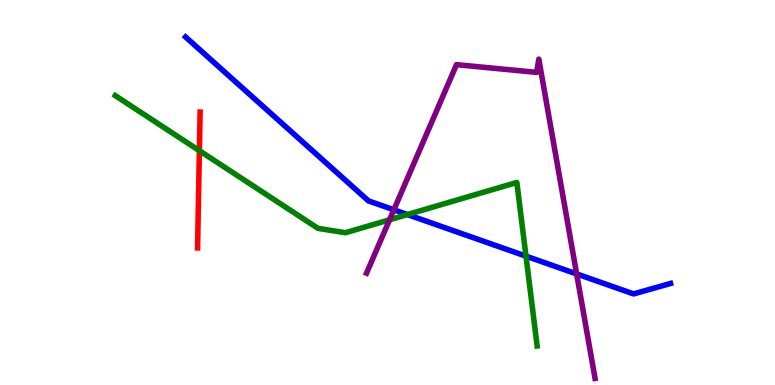[{'lines': ['blue', 'red'], 'intersections': []}, {'lines': ['green', 'red'], 'intersections': [{'x': 2.57, 'y': 6.09}]}, {'lines': ['purple', 'red'], 'intersections': []}, {'lines': ['blue', 'green'], 'intersections': [{'x': 5.26, 'y': 4.43}, {'x': 6.79, 'y': 3.35}]}, {'lines': ['blue', 'purple'], 'intersections': [{'x': 5.08, 'y': 4.55}, {'x': 7.44, 'y': 2.89}]}, {'lines': ['green', 'purple'], 'intersections': [{'x': 5.03, 'y': 4.29}]}]